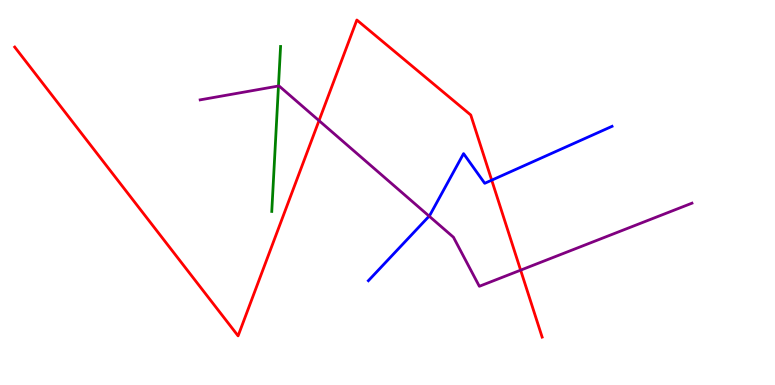[{'lines': ['blue', 'red'], 'intersections': [{'x': 6.34, 'y': 5.32}]}, {'lines': ['green', 'red'], 'intersections': []}, {'lines': ['purple', 'red'], 'intersections': [{'x': 4.12, 'y': 6.87}, {'x': 6.72, 'y': 2.98}]}, {'lines': ['blue', 'green'], 'intersections': []}, {'lines': ['blue', 'purple'], 'intersections': [{'x': 5.54, 'y': 4.39}]}, {'lines': ['green', 'purple'], 'intersections': [{'x': 3.59, 'y': 7.77}]}]